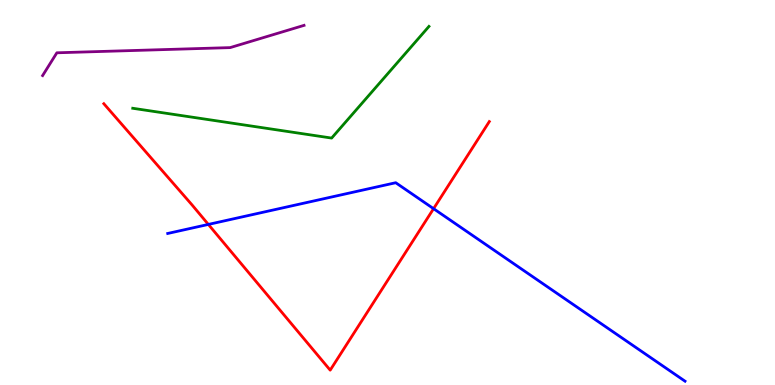[{'lines': ['blue', 'red'], 'intersections': [{'x': 2.69, 'y': 4.17}, {'x': 5.59, 'y': 4.58}]}, {'lines': ['green', 'red'], 'intersections': []}, {'lines': ['purple', 'red'], 'intersections': []}, {'lines': ['blue', 'green'], 'intersections': []}, {'lines': ['blue', 'purple'], 'intersections': []}, {'lines': ['green', 'purple'], 'intersections': []}]